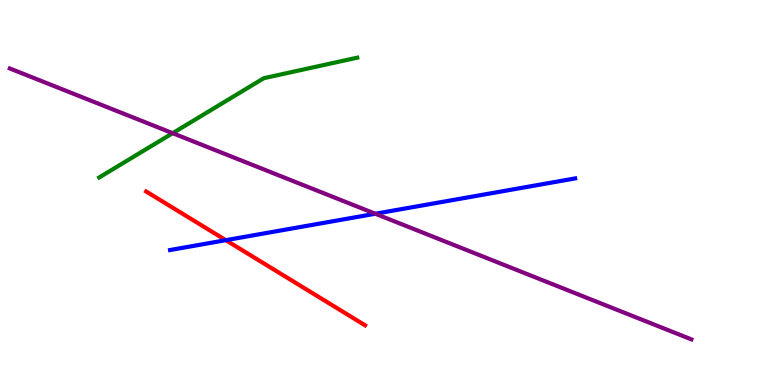[{'lines': ['blue', 'red'], 'intersections': [{'x': 2.91, 'y': 3.76}]}, {'lines': ['green', 'red'], 'intersections': []}, {'lines': ['purple', 'red'], 'intersections': []}, {'lines': ['blue', 'green'], 'intersections': []}, {'lines': ['blue', 'purple'], 'intersections': [{'x': 4.84, 'y': 4.45}]}, {'lines': ['green', 'purple'], 'intersections': [{'x': 2.23, 'y': 6.54}]}]